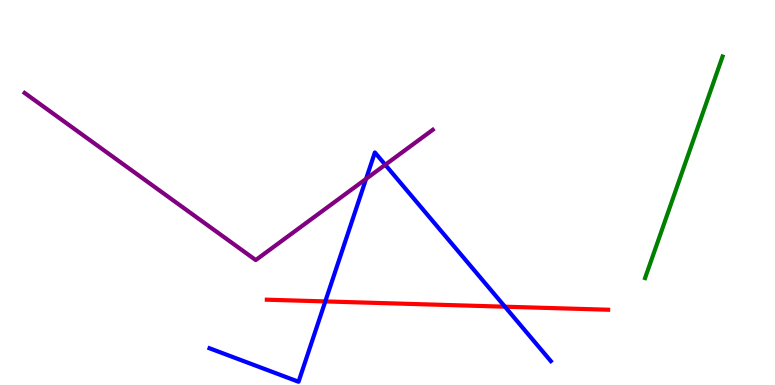[{'lines': ['blue', 'red'], 'intersections': [{'x': 4.2, 'y': 2.17}, {'x': 6.52, 'y': 2.03}]}, {'lines': ['green', 'red'], 'intersections': []}, {'lines': ['purple', 'red'], 'intersections': []}, {'lines': ['blue', 'green'], 'intersections': []}, {'lines': ['blue', 'purple'], 'intersections': [{'x': 4.72, 'y': 5.35}, {'x': 4.97, 'y': 5.72}]}, {'lines': ['green', 'purple'], 'intersections': []}]